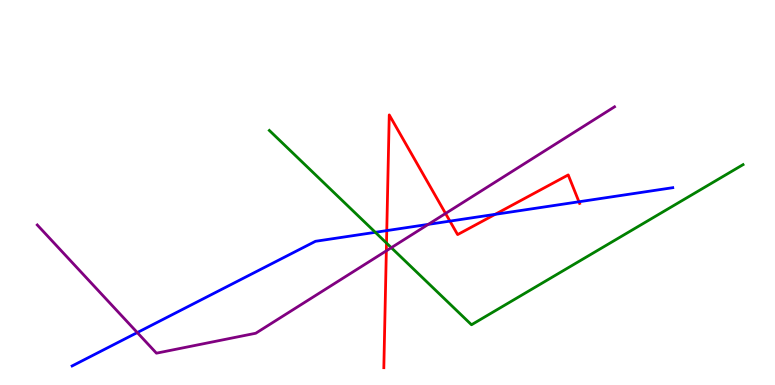[{'lines': ['blue', 'red'], 'intersections': [{'x': 4.99, 'y': 4.01}, {'x': 5.81, 'y': 4.26}, {'x': 6.39, 'y': 4.43}, {'x': 7.47, 'y': 4.76}]}, {'lines': ['green', 'red'], 'intersections': [{'x': 4.99, 'y': 3.69}]}, {'lines': ['purple', 'red'], 'intersections': [{'x': 4.98, 'y': 3.48}, {'x': 5.75, 'y': 4.46}]}, {'lines': ['blue', 'green'], 'intersections': [{'x': 4.84, 'y': 3.97}]}, {'lines': ['blue', 'purple'], 'intersections': [{'x': 1.77, 'y': 1.36}, {'x': 5.53, 'y': 4.17}]}, {'lines': ['green', 'purple'], 'intersections': [{'x': 5.05, 'y': 3.57}]}]